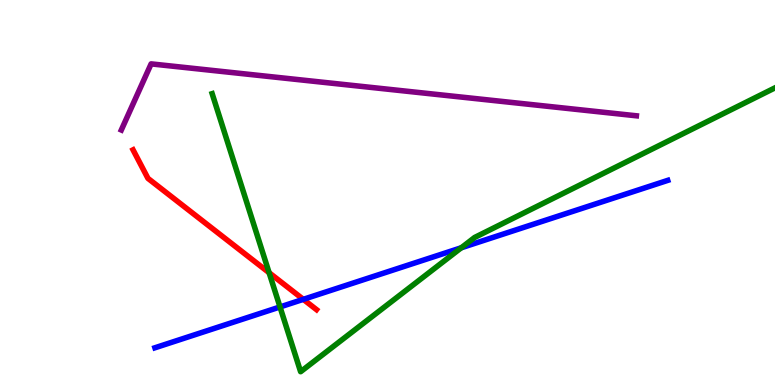[{'lines': ['blue', 'red'], 'intersections': [{'x': 3.91, 'y': 2.22}]}, {'lines': ['green', 'red'], 'intersections': [{'x': 3.47, 'y': 2.92}]}, {'lines': ['purple', 'red'], 'intersections': []}, {'lines': ['blue', 'green'], 'intersections': [{'x': 3.61, 'y': 2.03}, {'x': 5.95, 'y': 3.56}]}, {'lines': ['blue', 'purple'], 'intersections': []}, {'lines': ['green', 'purple'], 'intersections': []}]